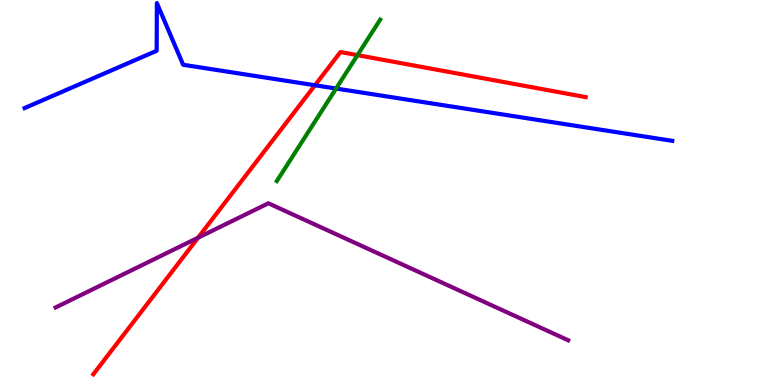[{'lines': ['blue', 'red'], 'intersections': [{'x': 4.06, 'y': 7.79}]}, {'lines': ['green', 'red'], 'intersections': [{'x': 4.61, 'y': 8.57}]}, {'lines': ['purple', 'red'], 'intersections': [{'x': 2.56, 'y': 3.83}]}, {'lines': ['blue', 'green'], 'intersections': [{'x': 4.34, 'y': 7.7}]}, {'lines': ['blue', 'purple'], 'intersections': []}, {'lines': ['green', 'purple'], 'intersections': []}]